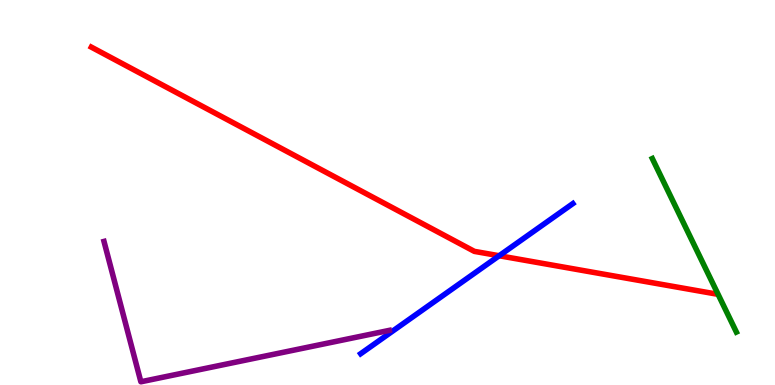[{'lines': ['blue', 'red'], 'intersections': [{'x': 6.44, 'y': 3.36}]}, {'lines': ['green', 'red'], 'intersections': []}, {'lines': ['purple', 'red'], 'intersections': []}, {'lines': ['blue', 'green'], 'intersections': []}, {'lines': ['blue', 'purple'], 'intersections': []}, {'lines': ['green', 'purple'], 'intersections': []}]